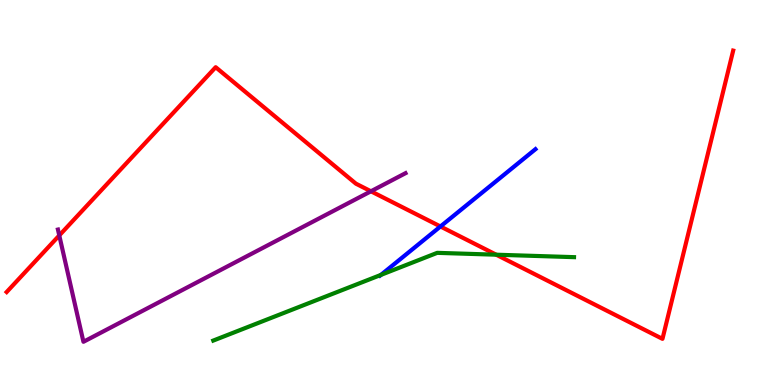[{'lines': ['blue', 'red'], 'intersections': [{'x': 5.68, 'y': 4.12}]}, {'lines': ['green', 'red'], 'intersections': [{'x': 6.4, 'y': 3.38}]}, {'lines': ['purple', 'red'], 'intersections': [{'x': 0.765, 'y': 3.88}, {'x': 4.79, 'y': 5.03}]}, {'lines': ['blue', 'green'], 'intersections': [{'x': 4.92, 'y': 2.86}]}, {'lines': ['blue', 'purple'], 'intersections': []}, {'lines': ['green', 'purple'], 'intersections': []}]